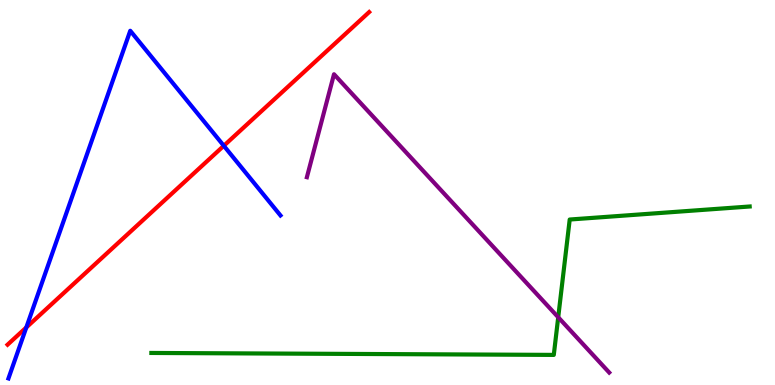[{'lines': ['blue', 'red'], 'intersections': [{'x': 0.34, 'y': 1.5}, {'x': 2.89, 'y': 6.21}]}, {'lines': ['green', 'red'], 'intersections': []}, {'lines': ['purple', 'red'], 'intersections': []}, {'lines': ['blue', 'green'], 'intersections': []}, {'lines': ['blue', 'purple'], 'intersections': []}, {'lines': ['green', 'purple'], 'intersections': [{'x': 7.2, 'y': 1.76}]}]